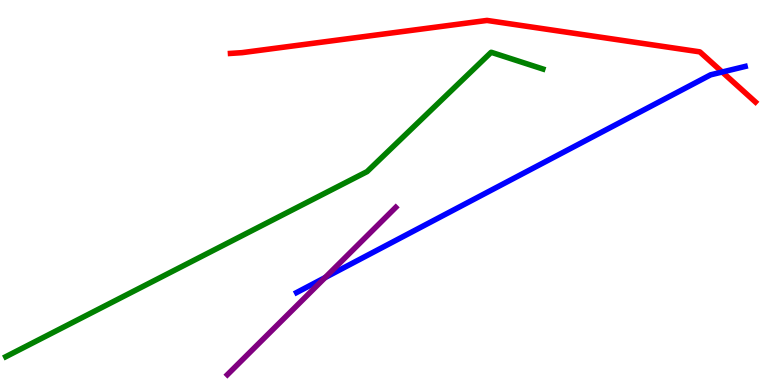[{'lines': ['blue', 'red'], 'intersections': [{'x': 9.32, 'y': 8.13}]}, {'lines': ['green', 'red'], 'intersections': []}, {'lines': ['purple', 'red'], 'intersections': []}, {'lines': ['blue', 'green'], 'intersections': []}, {'lines': ['blue', 'purple'], 'intersections': [{'x': 4.19, 'y': 2.79}]}, {'lines': ['green', 'purple'], 'intersections': []}]